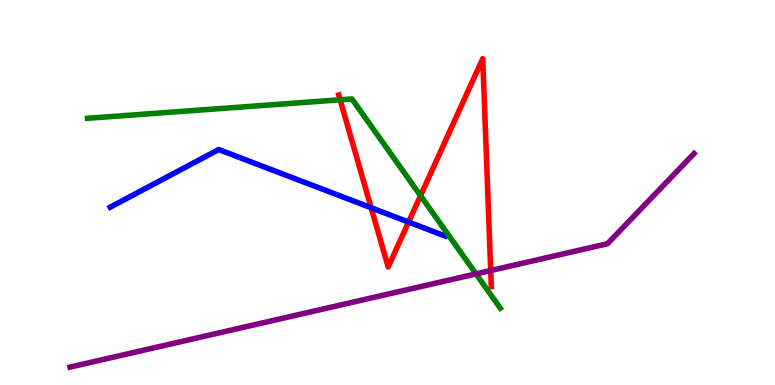[{'lines': ['blue', 'red'], 'intersections': [{'x': 4.79, 'y': 4.6}, {'x': 5.27, 'y': 4.23}]}, {'lines': ['green', 'red'], 'intersections': [{'x': 4.39, 'y': 7.41}, {'x': 5.43, 'y': 4.92}]}, {'lines': ['purple', 'red'], 'intersections': [{'x': 6.33, 'y': 2.97}]}, {'lines': ['blue', 'green'], 'intersections': []}, {'lines': ['blue', 'purple'], 'intersections': []}, {'lines': ['green', 'purple'], 'intersections': [{'x': 6.14, 'y': 2.89}]}]